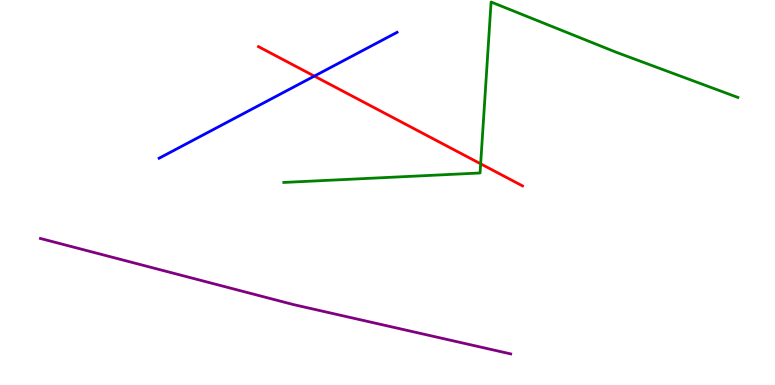[{'lines': ['blue', 'red'], 'intersections': [{'x': 4.06, 'y': 8.02}]}, {'lines': ['green', 'red'], 'intersections': [{'x': 6.2, 'y': 5.74}]}, {'lines': ['purple', 'red'], 'intersections': []}, {'lines': ['blue', 'green'], 'intersections': []}, {'lines': ['blue', 'purple'], 'intersections': []}, {'lines': ['green', 'purple'], 'intersections': []}]